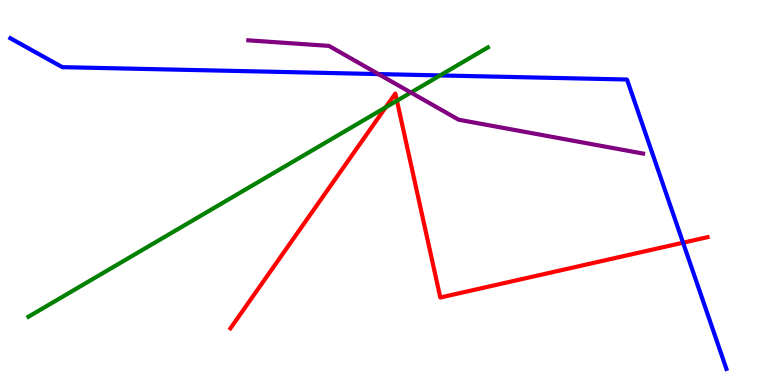[{'lines': ['blue', 'red'], 'intersections': [{'x': 8.81, 'y': 3.7}]}, {'lines': ['green', 'red'], 'intersections': [{'x': 4.98, 'y': 7.21}, {'x': 5.12, 'y': 7.38}]}, {'lines': ['purple', 'red'], 'intersections': []}, {'lines': ['blue', 'green'], 'intersections': [{'x': 5.68, 'y': 8.04}]}, {'lines': ['blue', 'purple'], 'intersections': [{'x': 4.88, 'y': 8.08}]}, {'lines': ['green', 'purple'], 'intersections': [{'x': 5.3, 'y': 7.6}]}]